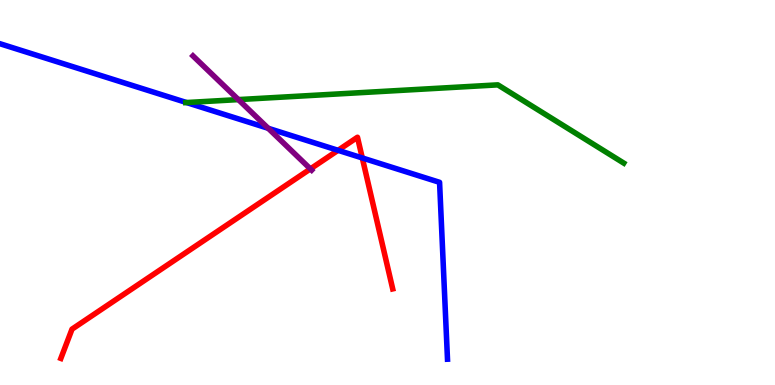[{'lines': ['blue', 'red'], 'intersections': [{'x': 4.36, 'y': 6.1}, {'x': 4.67, 'y': 5.9}]}, {'lines': ['green', 'red'], 'intersections': []}, {'lines': ['purple', 'red'], 'intersections': [{'x': 4.01, 'y': 5.61}]}, {'lines': ['blue', 'green'], 'intersections': [{'x': 2.41, 'y': 7.34}]}, {'lines': ['blue', 'purple'], 'intersections': [{'x': 3.46, 'y': 6.67}]}, {'lines': ['green', 'purple'], 'intersections': [{'x': 3.08, 'y': 7.41}]}]